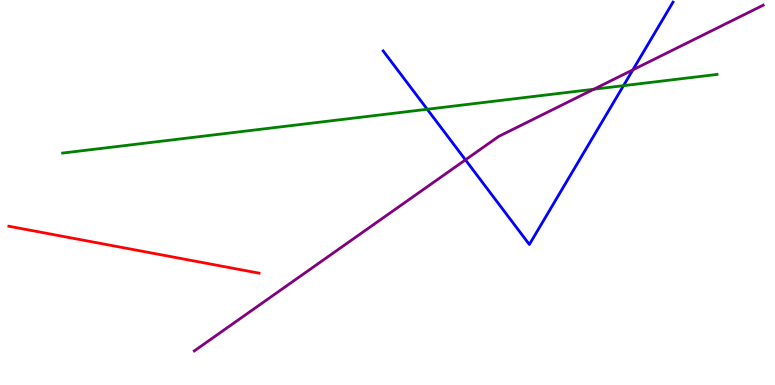[{'lines': ['blue', 'red'], 'intersections': []}, {'lines': ['green', 'red'], 'intersections': []}, {'lines': ['purple', 'red'], 'intersections': []}, {'lines': ['blue', 'green'], 'intersections': [{'x': 5.51, 'y': 7.16}, {'x': 8.05, 'y': 7.77}]}, {'lines': ['blue', 'purple'], 'intersections': [{'x': 6.01, 'y': 5.85}, {'x': 8.17, 'y': 8.19}]}, {'lines': ['green', 'purple'], 'intersections': [{'x': 7.66, 'y': 7.68}]}]